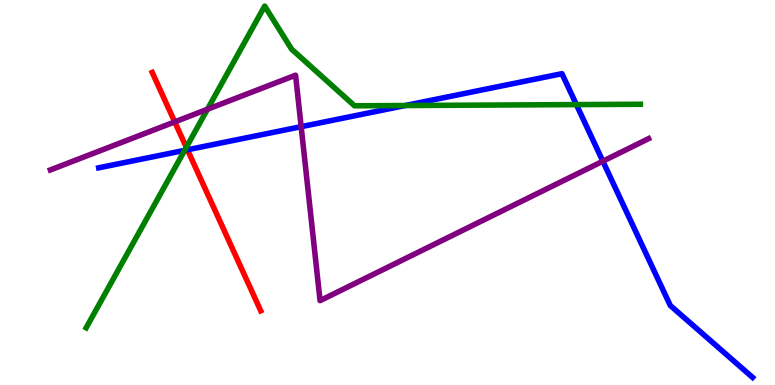[{'lines': ['blue', 'red'], 'intersections': [{'x': 2.42, 'y': 6.11}]}, {'lines': ['green', 'red'], 'intersections': [{'x': 2.4, 'y': 6.17}]}, {'lines': ['purple', 'red'], 'intersections': [{'x': 2.25, 'y': 6.83}]}, {'lines': ['blue', 'green'], 'intersections': [{'x': 2.38, 'y': 6.09}, {'x': 5.23, 'y': 7.26}, {'x': 7.44, 'y': 7.28}]}, {'lines': ['blue', 'purple'], 'intersections': [{'x': 3.89, 'y': 6.71}, {'x': 7.78, 'y': 5.81}]}, {'lines': ['green', 'purple'], 'intersections': [{'x': 2.68, 'y': 7.16}]}]